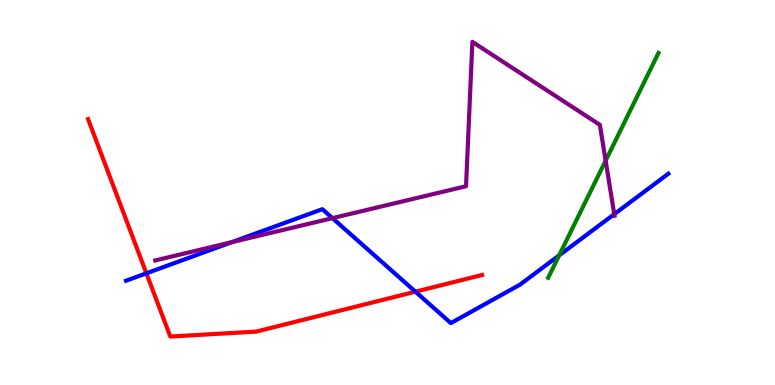[{'lines': ['blue', 'red'], 'intersections': [{'x': 1.89, 'y': 2.9}, {'x': 5.36, 'y': 2.42}]}, {'lines': ['green', 'red'], 'intersections': []}, {'lines': ['purple', 'red'], 'intersections': []}, {'lines': ['blue', 'green'], 'intersections': [{'x': 7.21, 'y': 3.37}]}, {'lines': ['blue', 'purple'], 'intersections': [{'x': 2.99, 'y': 3.71}, {'x': 4.29, 'y': 4.33}, {'x': 7.93, 'y': 4.44}]}, {'lines': ['green', 'purple'], 'intersections': [{'x': 7.81, 'y': 5.83}]}]